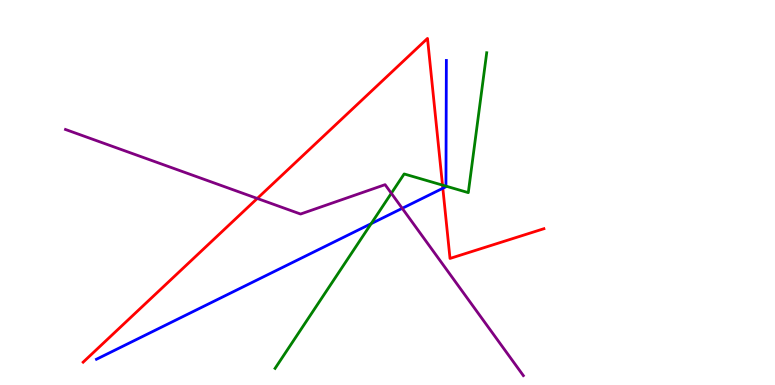[{'lines': ['blue', 'red'], 'intersections': [{'x': 5.71, 'y': 5.11}]}, {'lines': ['green', 'red'], 'intersections': [{'x': 5.71, 'y': 5.19}]}, {'lines': ['purple', 'red'], 'intersections': [{'x': 3.32, 'y': 4.85}]}, {'lines': ['blue', 'green'], 'intersections': [{'x': 4.79, 'y': 4.19}, {'x': 5.75, 'y': 5.17}]}, {'lines': ['blue', 'purple'], 'intersections': [{'x': 5.19, 'y': 4.59}]}, {'lines': ['green', 'purple'], 'intersections': [{'x': 5.05, 'y': 4.98}]}]